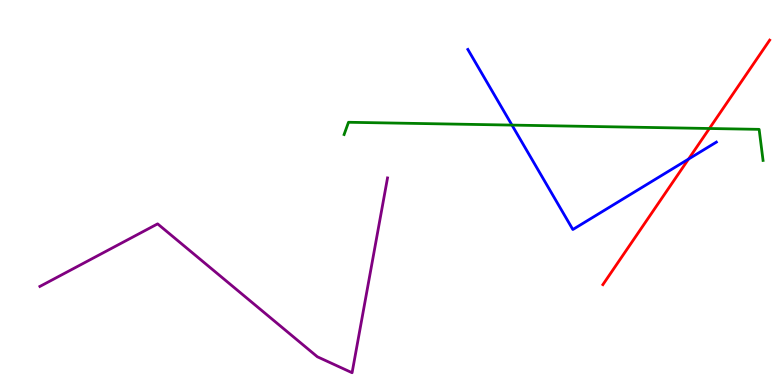[{'lines': ['blue', 'red'], 'intersections': [{'x': 8.88, 'y': 5.87}]}, {'lines': ['green', 'red'], 'intersections': [{'x': 9.15, 'y': 6.66}]}, {'lines': ['purple', 'red'], 'intersections': []}, {'lines': ['blue', 'green'], 'intersections': [{'x': 6.61, 'y': 6.75}]}, {'lines': ['blue', 'purple'], 'intersections': []}, {'lines': ['green', 'purple'], 'intersections': []}]